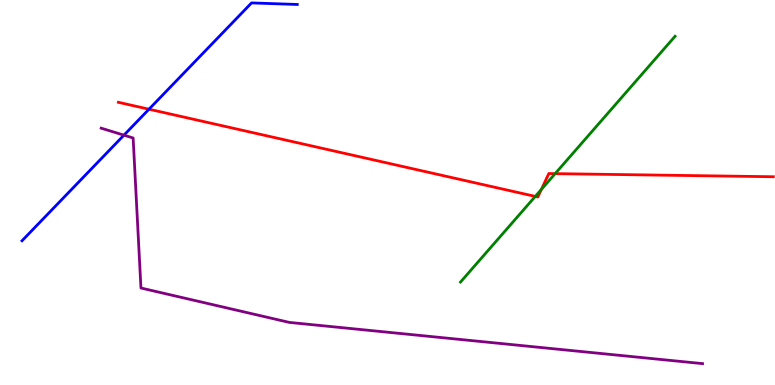[{'lines': ['blue', 'red'], 'intersections': [{'x': 1.92, 'y': 7.16}]}, {'lines': ['green', 'red'], 'intersections': [{'x': 6.91, 'y': 4.9}, {'x': 6.99, 'y': 5.08}, {'x': 7.16, 'y': 5.49}]}, {'lines': ['purple', 'red'], 'intersections': []}, {'lines': ['blue', 'green'], 'intersections': []}, {'lines': ['blue', 'purple'], 'intersections': [{'x': 1.6, 'y': 6.49}]}, {'lines': ['green', 'purple'], 'intersections': []}]